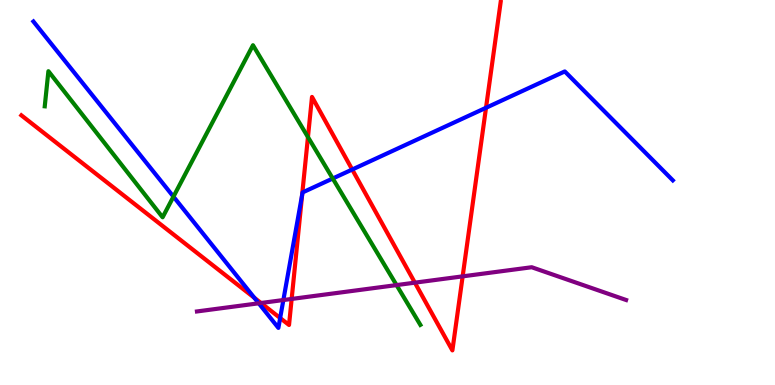[{'lines': ['blue', 'red'], 'intersections': [{'x': 3.28, 'y': 2.27}, {'x': 3.61, 'y': 1.74}, {'x': 3.9, 'y': 4.94}, {'x': 4.54, 'y': 5.6}, {'x': 6.27, 'y': 7.2}]}, {'lines': ['green', 'red'], 'intersections': [{'x': 3.97, 'y': 6.44}]}, {'lines': ['purple', 'red'], 'intersections': [{'x': 3.37, 'y': 2.13}, {'x': 3.76, 'y': 2.24}, {'x': 5.35, 'y': 2.66}, {'x': 5.97, 'y': 2.82}]}, {'lines': ['blue', 'green'], 'intersections': [{'x': 2.24, 'y': 4.89}, {'x': 4.29, 'y': 5.36}]}, {'lines': ['blue', 'purple'], 'intersections': [{'x': 3.34, 'y': 2.12}, {'x': 3.66, 'y': 2.21}]}, {'lines': ['green', 'purple'], 'intersections': [{'x': 5.12, 'y': 2.6}]}]